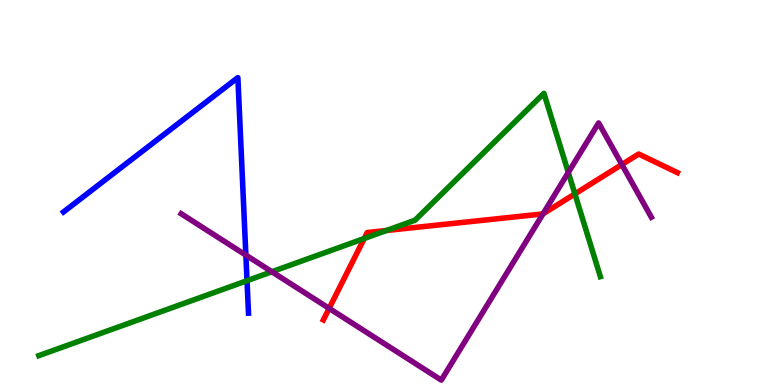[{'lines': ['blue', 'red'], 'intersections': []}, {'lines': ['green', 'red'], 'intersections': [{'x': 4.7, 'y': 3.81}, {'x': 4.99, 'y': 4.01}, {'x': 7.42, 'y': 4.96}]}, {'lines': ['purple', 'red'], 'intersections': [{'x': 4.25, 'y': 1.99}, {'x': 7.01, 'y': 4.45}, {'x': 8.02, 'y': 5.73}]}, {'lines': ['blue', 'green'], 'intersections': [{'x': 3.19, 'y': 2.71}]}, {'lines': ['blue', 'purple'], 'intersections': [{'x': 3.17, 'y': 3.37}]}, {'lines': ['green', 'purple'], 'intersections': [{'x': 3.51, 'y': 2.94}, {'x': 7.33, 'y': 5.52}]}]